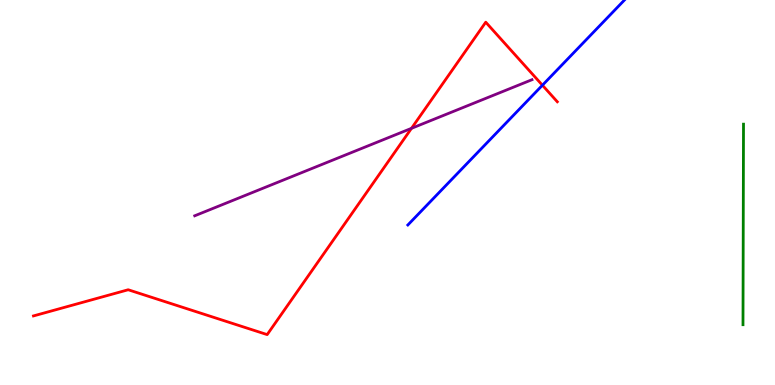[{'lines': ['blue', 'red'], 'intersections': [{'x': 7.0, 'y': 7.79}]}, {'lines': ['green', 'red'], 'intersections': []}, {'lines': ['purple', 'red'], 'intersections': [{'x': 5.31, 'y': 6.67}]}, {'lines': ['blue', 'green'], 'intersections': []}, {'lines': ['blue', 'purple'], 'intersections': []}, {'lines': ['green', 'purple'], 'intersections': []}]